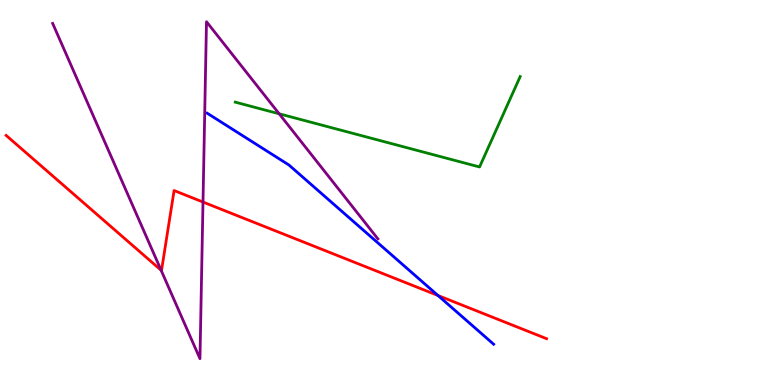[{'lines': ['blue', 'red'], 'intersections': [{'x': 5.65, 'y': 2.32}]}, {'lines': ['green', 'red'], 'intersections': []}, {'lines': ['purple', 'red'], 'intersections': [{'x': 2.08, 'y': 2.98}, {'x': 2.62, 'y': 4.75}]}, {'lines': ['blue', 'green'], 'intersections': []}, {'lines': ['blue', 'purple'], 'intersections': []}, {'lines': ['green', 'purple'], 'intersections': [{'x': 3.6, 'y': 7.04}]}]